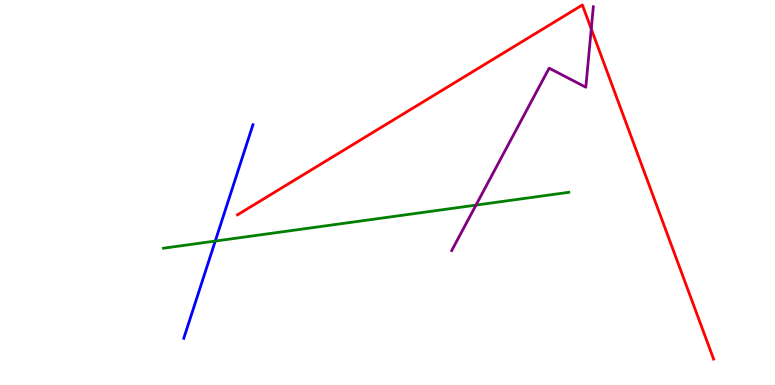[{'lines': ['blue', 'red'], 'intersections': []}, {'lines': ['green', 'red'], 'intersections': []}, {'lines': ['purple', 'red'], 'intersections': [{'x': 7.63, 'y': 9.25}]}, {'lines': ['blue', 'green'], 'intersections': [{'x': 2.78, 'y': 3.74}]}, {'lines': ['blue', 'purple'], 'intersections': []}, {'lines': ['green', 'purple'], 'intersections': [{'x': 6.14, 'y': 4.67}]}]